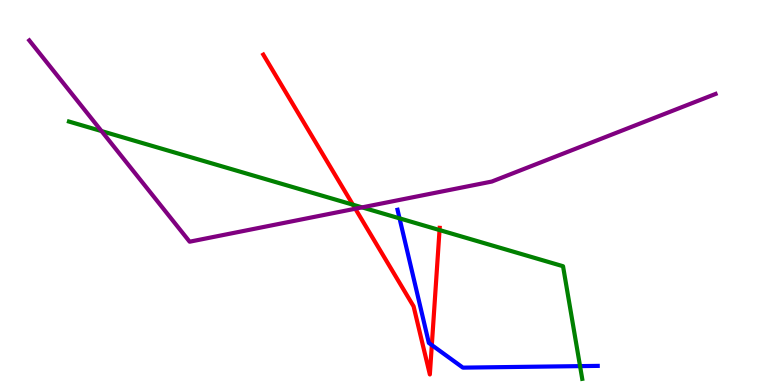[{'lines': ['blue', 'red'], 'intersections': [{'x': 5.57, 'y': 1.04}]}, {'lines': ['green', 'red'], 'intersections': [{'x': 4.55, 'y': 4.68}, {'x': 5.67, 'y': 4.02}]}, {'lines': ['purple', 'red'], 'intersections': [{'x': 4.58, 'y': 4.58}]}, {'lines': ['blue', 'green'], 'intersections': [{'x': 5.16, 'y': 4.33}, {'x': 7.48, 'y': 0.49}]}, {'lines': ['blue', 'purple'], 'intersections': []}, {'lines': ['green', 'purple'], 'intersections': [{'x': 1.31, 'y': 6.6}, {'x': 4.67, 'y': 4.61}]}]